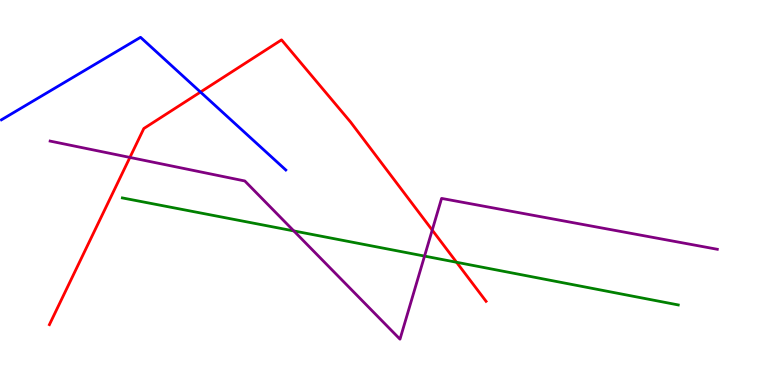[{'lines': ['blue', 'red'], 'intersections': [{'x': 2.59, 'y': 7.61}]}, {'lines': ['green', 'red'], 'intersections': [{'x': 5.89, 'y': 3.19}]}, {'lines': ['purple', 'red'], 'intersections': [{'x': 1.68, 'y': 5.91}, {'x': 5.58, 'y': 4.02}]}, {'lines': ['blue', 'green'], 'intersections': []}, {'lines': ['blue', 'purple'], 'intersections': []}, {'lines': ['green', 'purple'], 'intersections': [{'x': 3.79, 'y': 4.0}, {'x': 5.48, 'y': 3.35}]}]